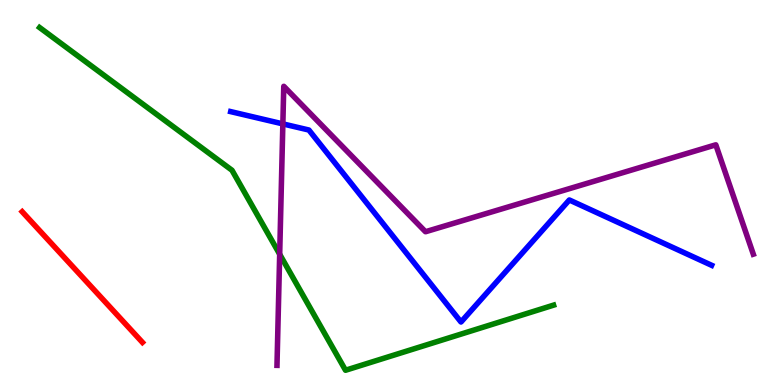[{'lines': ['blue', 'red'], 'intersections': []}, {'lines': ['green', 'red'], 'intersections': []}, {'lines': ['purple', 'red'], 'intersections': []}, {'lines': ['blue', 'green'], 'intersections': []}, {'lines': ['blue', 'purple'], 'intersections': [{'x': 3.65, 'y': 6.78}]}, {'lines': ['green', 'purple'], 'intersections': [{'x': 3.61, 'y': 3.4}]}]